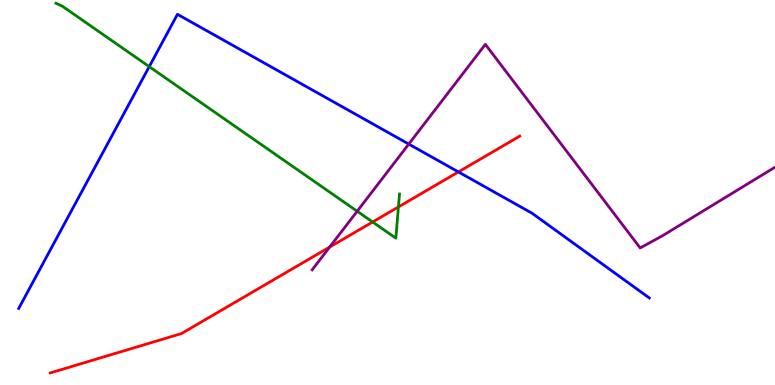[{'lines': ['blue', 'red'], 'intersections': [{'x': 5.91, 'y': 5.53}]}, {'lines': ['green', 'red'], 'intersections': [{'x': 4.81, 'y': 4.23}, {'x': 5.14, 'y': 4.63}]}, {'lines': ['purple', 'red'], 'intersections': [{'x': 4.25, 'y': 3.58}]}, {'lines': ['blue', 'green'], 'intersections': [{'x': 1.93, 'y': 8.27}]}, {'lines': ['blue', 'purple'], 'intersections': [{'x': 5.27, 'y': 6.26}]}, {'lines': ['green', 'purple'], 'intersections': [{'x': 4.61, 'y': 4.51}]}]